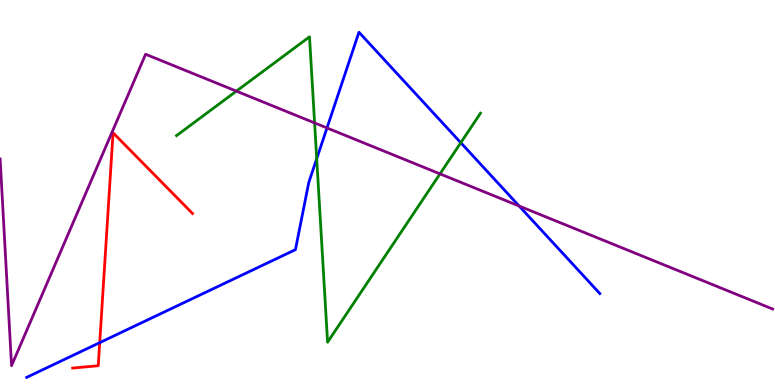[{'lines': ['blue', 'red'], 'intersections': [{'x': 1.29, 'y': 1.1}]}, {'lines': ['green', 'red'], 'intersections': []}, {'lines': ['purple', 'red'], 'intersections': []}, {'lines': ['blue', 'green'], 'intersections': [{'x': 4.09, 'y': 5.88}, {'x': 5.95, 'y': 6.29}]}, {'lines': ['blue', 'purple'], 'intersections': [{'x': 4.22, 'y': 6.68}, {'x': 6.7, 'y': 4.65}]}, {'lines': ['green', 'purple'], 'intersections': [{'x': 3.05, 'y': 7.63}, {'x': 4.06, 'y': 6.81}, {'x': 5.68, 'y': 5.48}]}]